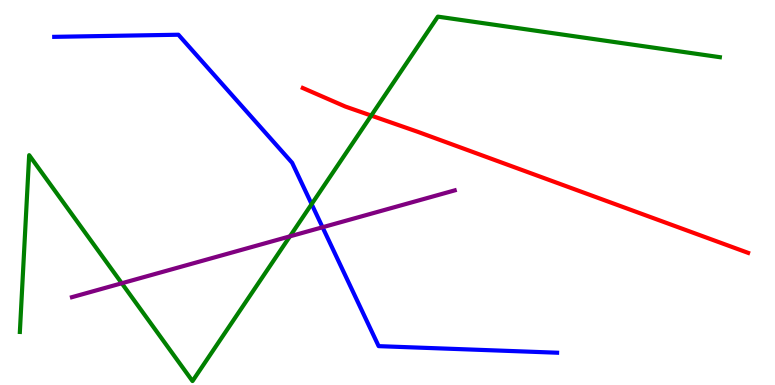[{'lines': ['blue', 'red'], 'intersections': []}, {'lines': ['green', 'red'], 'intersections': [{'x': 4.79, 'y': 7.0}]}, {'lines': ['purple', 'red'], 'intersections': []}, {'lines': ['blue', 'green'], 'intersections': [{'x': 4.02, 'y': 4.7}]}, {'lines': ['blue', 'purple'], 'intersections': [{'x': 4.16, 'y': 4.1}]}, {'lines': ['green', 'purple'], 'intersections': [{'x': 1.57, 'y': 2.64}, {'x': 3.74, 'y': 3.86}]}]